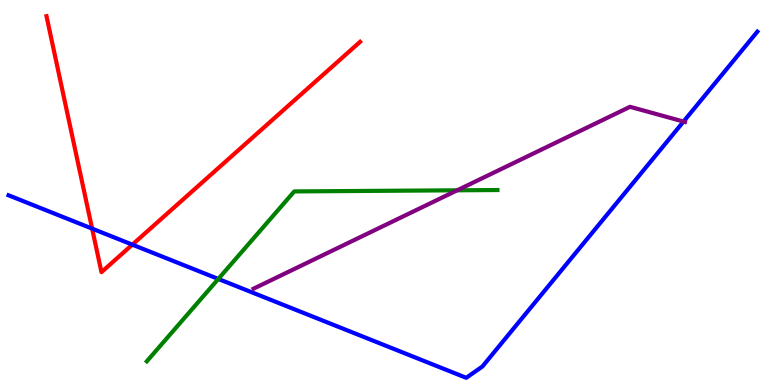[{'lines': ['blue', 'red'], 'intersections': [{'x': 1.19, 'y': 4.06}, {'x': 1.71, 'y': 3.65}]}, {'lines': ['green', 'red'], 'intersections': []}, {'lines': ['purple', 'red'], 'intersections': []}, {'lines': ['blue', 'green'], 'intersections': [{'x': 2.82, 'y': 2.75}]}, {'lines': ['blue', 'purple'], 'intersections': [{'x': 8.82, 'y': 6.84}]}, {'lines': ['green', 'purple'], 'intersections': [{'x': 5.9, 'y': 5.06}]}]